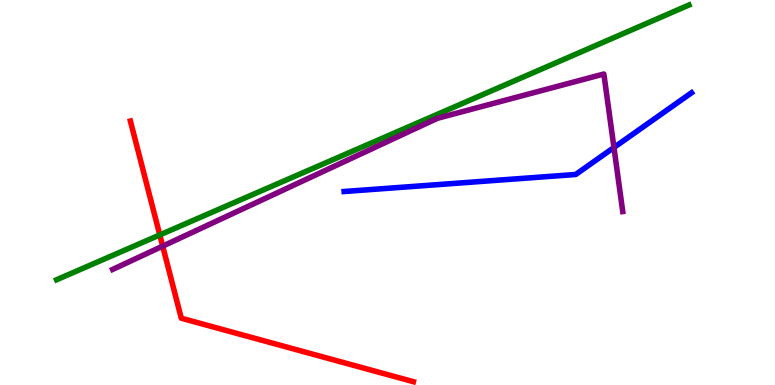[{'lines': ['blue', 'red'], 'intersections': []}, {'lines': ['green', 'red'], 'intersections': [{'x': 2.06, 'y': 3.9}]}, {'lines': ['purple', 'red'], 'intersections': [{'x': 2.1, 'y': 3.61}]}, {'lines': ['blue', 'green'], 'intersections': []}, {'lines': ['blue', 'purple'], 'intersections': [{'x': 7.92, 'y': 6.17}]}, {'lines': ['green', 'purple'], 'intersections': []}]